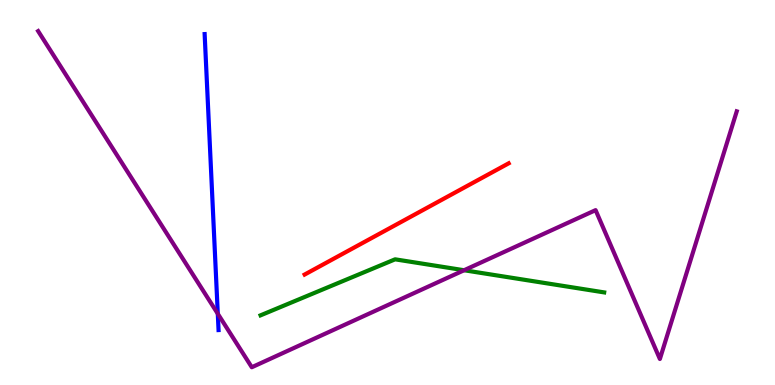[{'lines': ['blue', 'red'], 'intersections': []}, {'lines': ['green', 'red'], 'intersections': []}, {'lines': ['purple', 'red'], 'intersections': []}, {'lines': ['blue', 'green'], 'intersections': []}, {'lines': ['blue', 'purple'], 'intersections': [{'x': 2.81, 'y': 1.85}]}, {'lines': ['green', 'purple'], 'intersections': [{'x': 5.99, 'y': 2.98}]}]